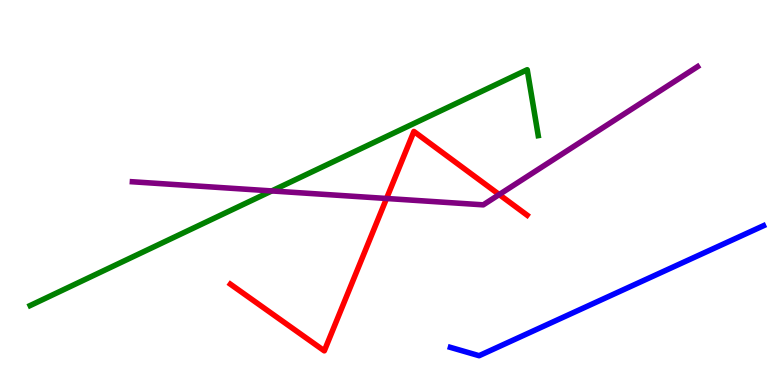[{'lines': ['blue', 'red'], 'intersections': []}, {'lines': ['green', 'red'], 'intersections': []}, {'lines': ['purple', 'red'], 'intersections': [{'x': 4.99, 'y': 4.84}, {'x': 6.44, 'y': 4.95}]}, {'lines': ['blue', 'green'], 'intersections': []}, {'lines': ['blue', 'purple'], 'intersections': []}, {'lines': ['green', 'purple'], 'intersections': [{'x': 3.51, 'y': 5.04}]}]